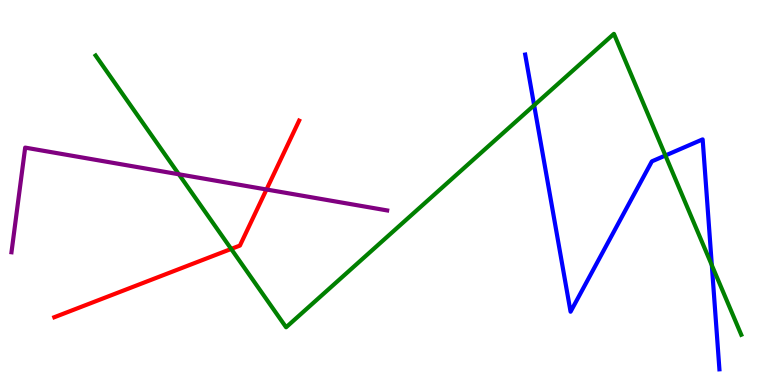[{'lines': ['blue', 'red'], 'intersections': []}, {'lines': ['green', 'red'], 'intersections': [{'x': 2.98, 'y': 3.53}]}, {'lines': ['purple', 'red'], 'intersections': [{'x': 3.44, 'y': 5.08}]}, {'lines': ['blue', 'green'], 'intersections': [{'x': 6.89, 'y': 7.27}, {'x': 8.59, 'y': 5.96}, {'x': 9.18, 'y': 3.11}]}, {'lines': ['blue', 'purple'], 'intersections': []}, {'lines': ['green', 'purple'], 'intersections': [{'x': 2.31, 'y': 5.47}]}]